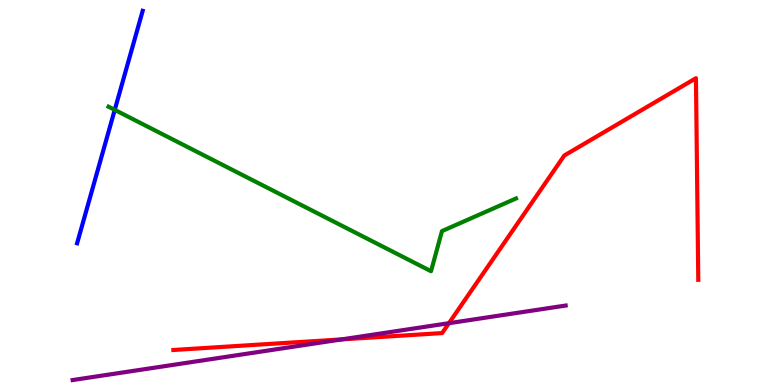[{'lines': ['blue', 'red'], 'intersections': []}, {'lines': ['green', 'red'], 'intersections': []}, {'lines': ['purple', 'red'], 'intersections': [{'x': 4.41, 'y': 1.18}, {'x': 5.79, 'y': 1.61}]}, {'lines': ['blue', 'green'], 'intersections': [{'x': 1.48, 'y': 7.15}]}, {'lines': ['blue', 'purple'], 'intersections': []}, {'lines': ['green', 'purple'], 'intersections': []}]